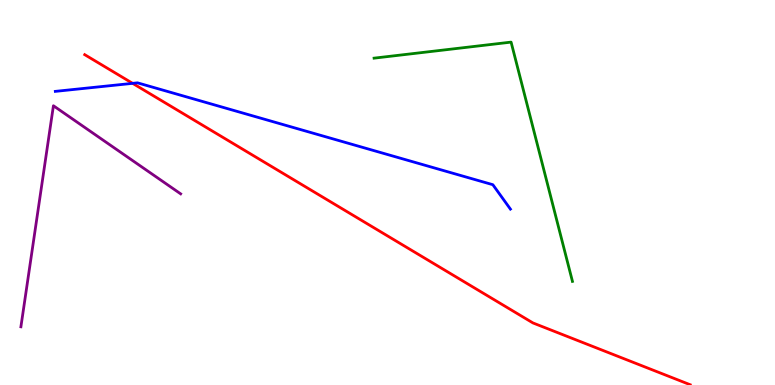[{'lines': ['blue', 'red'], 'intersections': [{'x': 1.71, 'y': 7.84}]}, {'lines': ['green', 'red'], 'intersections': []}, {'lines': ['purple', 'red'], 'intersections': []}, {'lines': ['blue', 'green'], 'intersections': []}, {'lines': ['blue', 'purple'], 'intersections': []}, {'lines': ['green', 'purple'], 'intersections': []}]